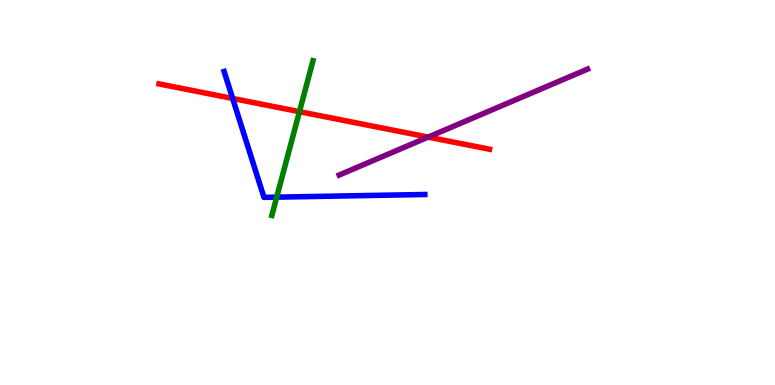[{'lines': ['blue', 'red'], 'intersections': [{'x': 3.0, 'y': 7.44}]}, {'lines': ['green', 'red'], 'intersections': [{'x': 3.86, 'y': 7.1}]}, {'lines': ['purple', 'red'], 'intersections': [{'x': 5.52, 'y': 6.44}]}, {'lines': ['blue', 'green'], 'intersections': [{'x': 3.57, 'y': 4.88}]}, {'lines': ['blue', 'purple'], 'intersections': []}, {'lines': ['green', 'purple'], 'intersections': []}]